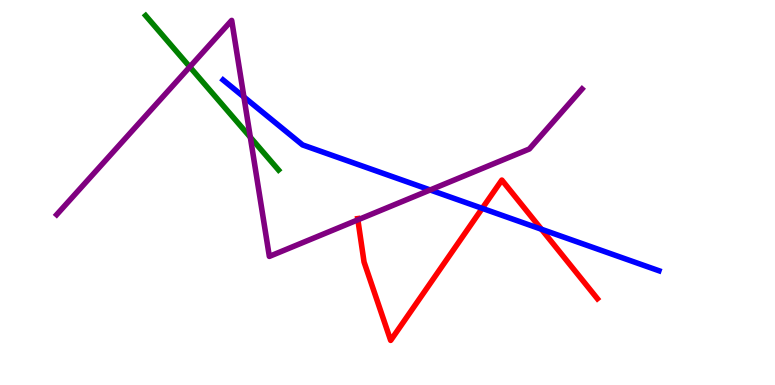[{'lines': ['blue', 'red'], 'intersections': [{'x': 6.22, 'y': 4.59}, {'x': 6.99, 'y': 4.05}]}, {'lines': ['green', 'red'], 'intersections': []}, {'lines': ['purple', 'red'], 'intersections': [{'x': 4.62, 'y': 4.29}]}, {'lines': ['blue', 'green'], 'intersections': []}, {'lines': ['blue', 'purple'], 'intersections': [{'x': 3.15, 'y': 7.48}, {'x': 5.55, 'y': 5.07}]}, {'lines': ['green', 'purple'], 'intersections': [{'x': 2.45, 'y': 8.26}, {'x': 3.23, 'y': 6.44}]}]